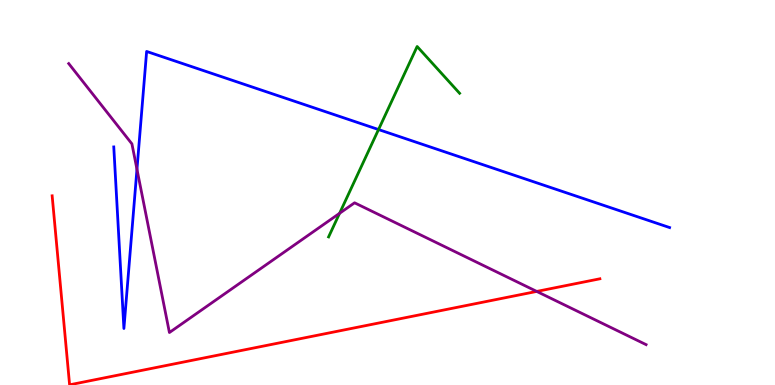[{'lines': ['blue', 'red'], 'intersections': []}, {'lines': ['green', 'red'], 'intersections': []}, {'lines': ['purple', 'red'], 'intersections': [{'x': 6.93, 'y': 2.43}]}, {'lines': ['blue', 'green'], 'intersections': [{'x': 4.88, 'y': 6.64}]}, {'lines': ['blue', 'purple'], 'intersections': [{'x': 1.77, 'y': 5.6}]}, {'lines': ['green', 'purple'], 'intersections': [{'x': 4.38, 'y': 4.46}]}]